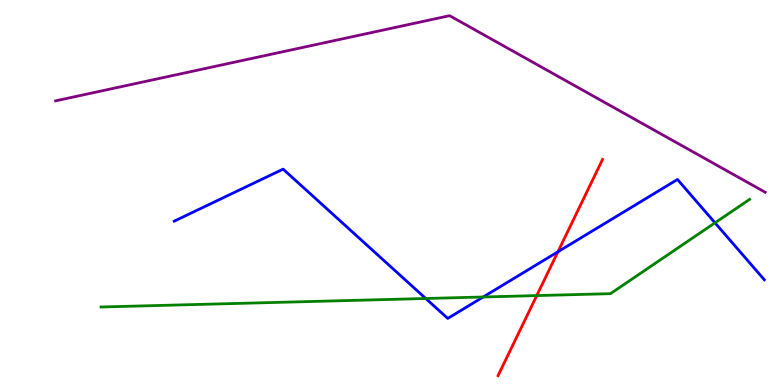[{'lines': ['blue', 'red'], 'intersections': [{'x': 7.2, 'y': 3.46}]}, {'lines': ['green', 'red'], 'intersections': [{'x': 6.93, 'y': 2.32}]}, {'lines': ['purple', 'red'], 'intersections': []}, {'lines': ['blue', 'green'], 'intersections': [{'x': 5.49, 'y': 2.25}, {'x': 6.23, 'y': 2.29}, {'x': 9.23, 'y': 4.21}]}, {'lines': ['blue', 'purple'], 'intersections': []}, {'lines': ['green', 'purple'], 'intersections': []}]